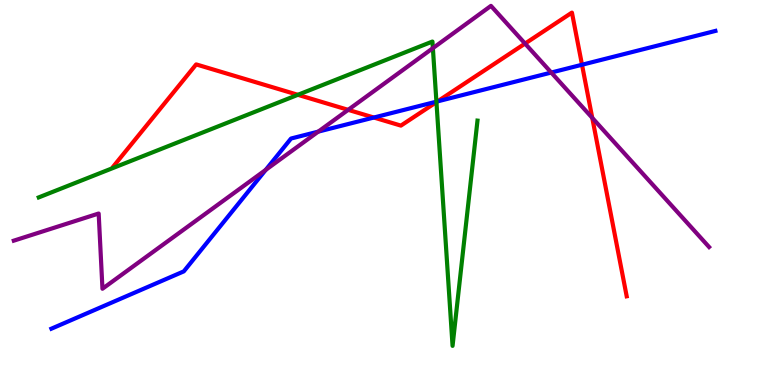[{'lines': ['blue', 'red'], 'intersections': [{'x': 4.82, 'y': 6.95}, {'x': 5.65, 'y': 7.37}, {'x': 7.51, 'y': 8.32}]}, {'lines': ['green', 'red'], 'intersections': [{'x': 3.84, 'y': 7.54}, {'x': 5.63, 'y': 7.35}]}, {'lines': ['purple', 'red'], 'intersections': [{'x': 4.49, 'y': 7.15}, {'x': 6.77, 'y': 8.87}, {'x': 7.64, 'y': 6.94}]}, {'lines': ['blue', 'green'], 'intersections': [{'x': 5.63, 'y': 7.36}]}, {'lines': ['blue', 'purple'], 'intersections': [{'x': 3.43, 'y': 5.59}, {'x': 4.11, 'y': 6.58}, {'x': 7.11, 'y': 8.12}]}, {'lines': ['green', 'purple'], 'intersections': [{'x': 5.59, 'y': 8.75}]}]